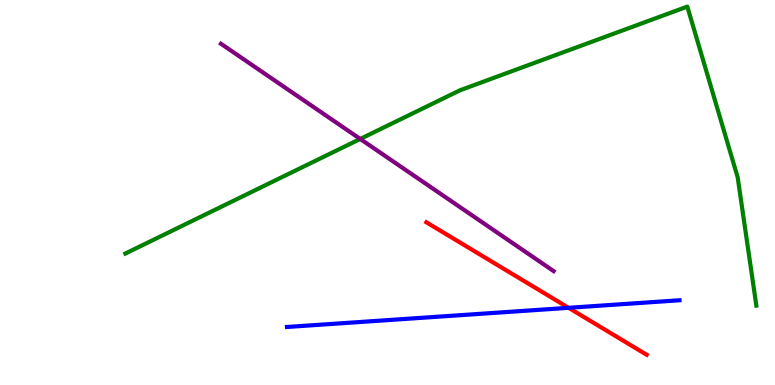[{'lines': ['blue', 'red'], 'intersections': [{'x': 7.34, 'y': 2.0}]}, {'lines': ['green', 'red'], 'intersections': []}, {'lines': ['purple', 'red'], 'intersections': []}, {'lines': ['blue', 'green'], 'intersections': []}, {'lines': ['blue', 'purple'], 'intersections': []}, {'lines': ['green', 'purple'], 'intersections': [{'x': 4.65, 'y': 6.39}]}]